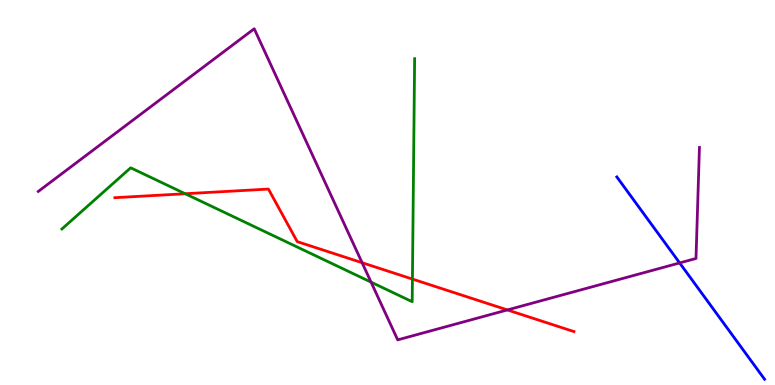[{'lines': ['blue', 'red'], 'intersections': []}, {'lines': ['green', 'red'], 'intersections': [{'x': 2.39, 'y': 4.97}, {'x': 5.32, 'y': 2.75}]}, {'lines': ['purple', 'red'], 'intersections': [{'x': 4.67, 'y': 3.18}, {'x': 6.55, 'y': 1.95}]}, {'lines': ['blue', 'green'], 'intersections': []}, {'lines': ['blue', 'purple'], 'intersections': [{'x': 8.77, 'y': 3.17}]}, {'lines': ['green', 'purple'], 'intersections': [{'x': 4.79, 'y': 2.67}]}]